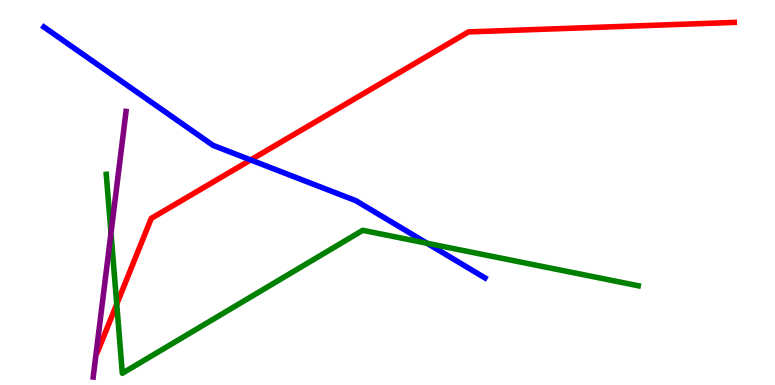[{'lines': ['blue', 'red'], 'intersections': [{'x': 3.23, 'y': 5.85}]}, {'lines': ['green', 'red'], 'intersections': [{'x': 1.51, 'y': 2.1}]}, {'lines': ['purple', 'red'], 'intersections': []}, {'lines': ['blue', 'green'], 'intersections': [{'x': 5.51, 'y': 3.68}]}, {'lines': ['blue', 'purple'], 'intersections': []}, {'lines': ['green', 'purple'], 'intersections': [{'x': 1.43, 'y': 3.95}]}]